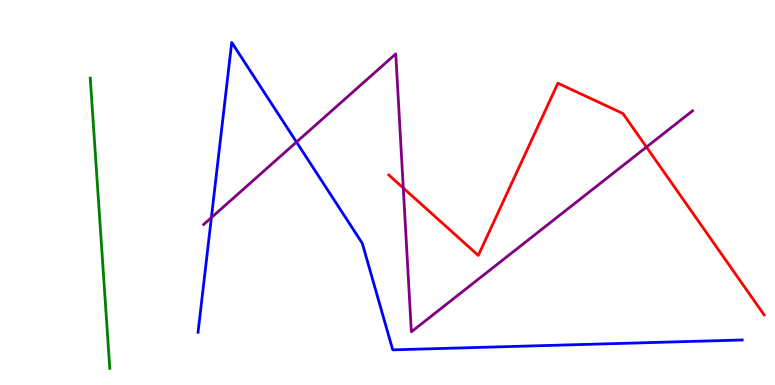[{'lines': ['blue', 'red'], 'intersections': []}, {'lines': ['green', 'red'], 'intersections': []}, {'lines': ['purple', 'red'], 'intersections': [{'x': 5.2, 'y': 5.12}, {'x': 8.34, 'y': 6.18}]}, {'lines': ['blue', 'green'], 'intersections': []}, {'lines': ['blue', 'purple'], 'intersections': [{'x': 2.73, 'y': 4.35}, {'x': 3.83, 'y': 6.31}]}, {'lines': ['green', 'purple'], 'intersections': []}]